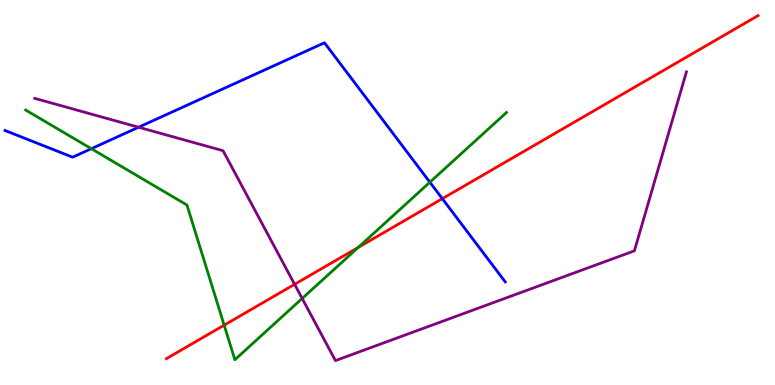[{'lines': ['blue', 'red'], 'intersections': [{'x': 5.71, 'y': 4.84}]}, {'lines': ['green', 'red'], 'intersections': [{'x': 2.89, 'y': 1.55}, {'x': 4.62, 'y': 3.57}]}, {'lines': ['purple', 'red'], 'intersections': [{'x': 3.8, 'y': 2.62}]}, {'lines': ['blue', 'green'], 'intersections': [{'x': 1.18, 'y': 6.14}, {'x': 5.55, 'y': 5.27}]}, {'lines': ['blue', 'purple'], 'intersections': [{'x': 1.79, 'y': 6.7}]}, {'lines': ['green', 'purple'], 'intersections': [{'x': 3.9, 'y': 2.25}]}]